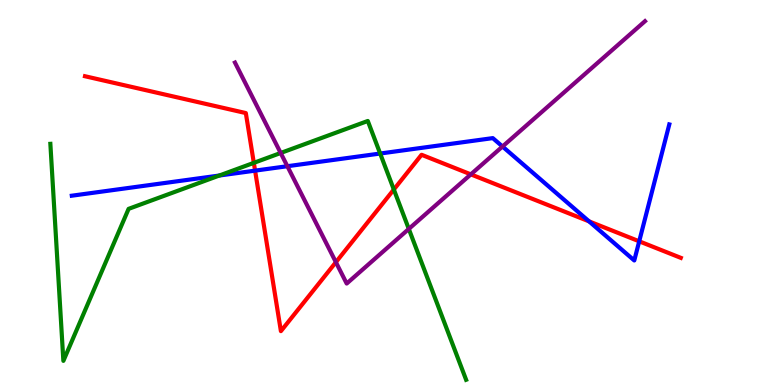[{'lines': ['blue', 'red'], 'intersections': [{'x': 3.29, 'y': 5.57}, {'x': 7.6, 'y': 4.25}, {'x': 8.25, 'y': 3.73}]}, {'lines': ['green', 'red'], 'intersections': [{'x': 3.28, 'y': 5.77}, {'x': 5.08, 'y': 5.08}]}, {'lines': ['purple', 'red'], 'intersections': [{'x': 4.33, 'y': 3.19}, {'x': 6.08, 'y': 5.47}]}, {'lines': ['blue', 'green'], 'intersections': [{'x': 2.83, 'y': 5.44}, {'x': 4.91, 'y': 6.01}]}, {'lines': ['blue', 'purple'], 'intersections': [{'x': 3.71, 'y': 5.68}, {'x': 6.48, 'y': 6.19}]}, {'lines': ['green', 'purple'], 'intersections': [{'x': 3.62, 'y': 6.03}, {'x': 5.27, 'y': 4.05}]}]